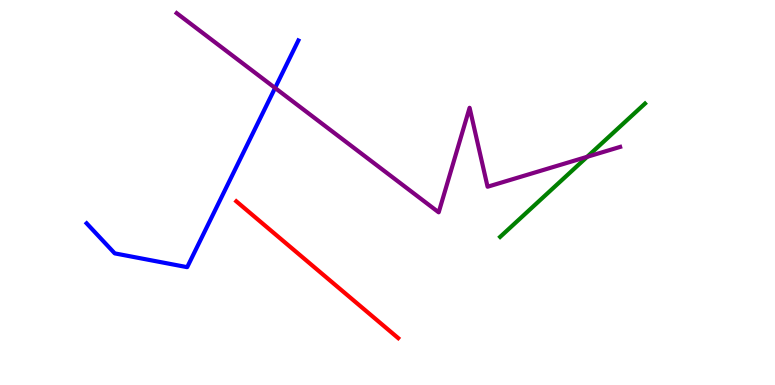[{'lines': ['blue', 'red'], 'intersections': []}, {'lines': ['green', 'red'], 'intersections': []}, {'lines': ['purple', 'red'], 'intersections': []}, {'lines': ['blue', 'green'], 'intersections': []}, {'lines': ['blue', 'purple'], 'intersections': [{'x': 3.55, 'y': 7.72}]}, {'lines': ['green', 'purple'], 'intersections': [{'x': 7.58, 'y': 5.93}]}]